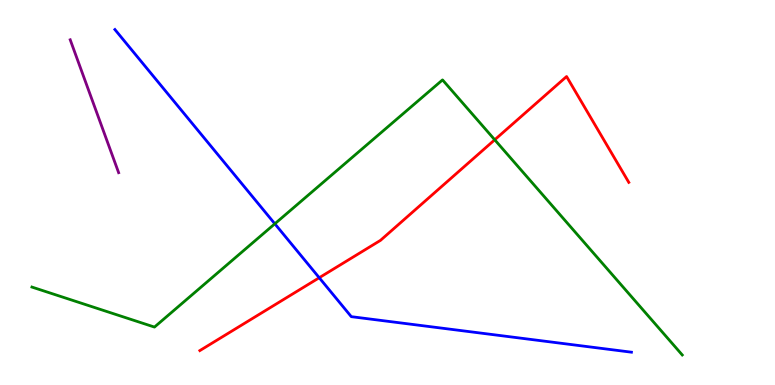[{'lines': ['blue', 'red'], 'intersections': [{'x': 4.12, 'y': 2.79}]}, {'lines': ['green', 'red'], 'intersections': [{'x': 6.38, 'y': 6.37}]}, {'lines': ['purple', 'red'], 'intersections': []}, {'lines': ['blue', 'green'], 'intersections': [{'x': 3.55, 'y': 4.19}]}, {'lines': ['blue', 'purple'], 'intersections': []}, {'lines': ['green', 'purple'], 'intersections': []}]